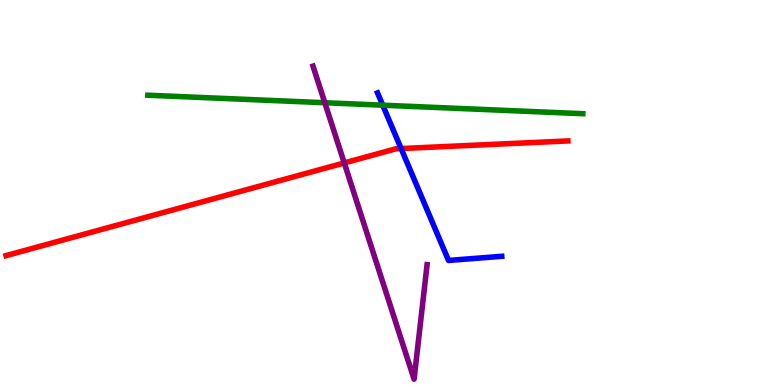[{'lines': ['blue', 'red'], 'intersections': [{'x': 5.18, 'y': 6.14}]}, {'lines': ['green', 'red'], 'intersections': []}, {'lines': ['purple', 'red'], 'intersections': [{'x': 4.44, 'y': 5.77}]}, {'lines': ['blue', 'green'], 'intersections': [{'x': 4.94, 'y': 7.27}]}, {'lines': ['blue', 'purple'], 'intersections': []}, {'lines': ['green', 'purple'], 'intersections': [{'x': 4.19, 'y': 7.33}]}]